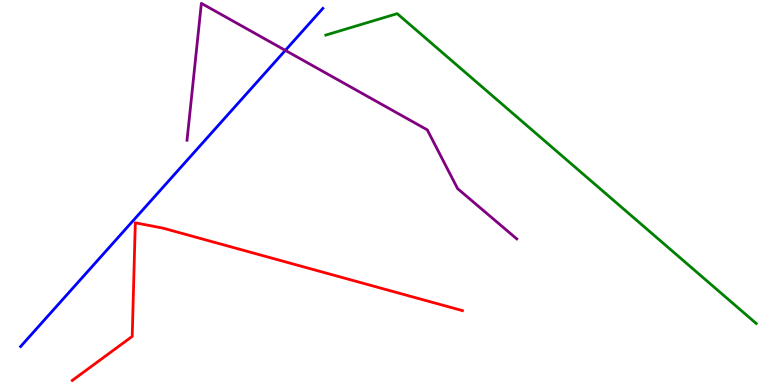[{'lines': ['blue', 'red'], 'intersections': []}, {'lines': ['green', 'red'], 'intersections': []}, {'lines': ['purple', 'red'], 'intersections': []}, {'lines': ['blue', 'green'], 'intersections': []}, {'lines': ['blue', 'purple'], 'intersections': [{'x': 3.68, 'y': 8.69}]}, {'lines': ['green', 'purple'], 'intersections': []}]